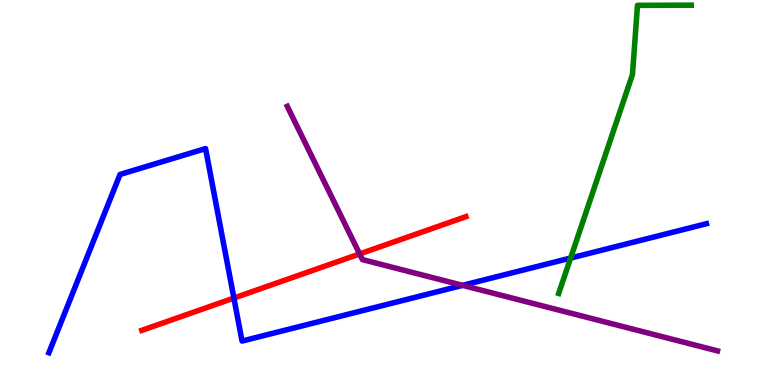[{'lines': ['blue', 'red'], 'intersections': [{'x': 3.02, 'y': 2.26}]}, {'lines': ['green', 'red'], 'intersections': []}, {'lines': ['purple', 'red'], 'intersections': [{'x': 4.64, 'y': 3.4}]}, {'lines': ['blue', 'green'], 'intersections': [{'x': 7.36, 'y': 3.3}]}, {'lines': ['blue', 'purple'], 'intersections': [{'x': 5.97, 'y': 2.59}]}, {'lines': ['green', 'purple'], 'intersections': []}]